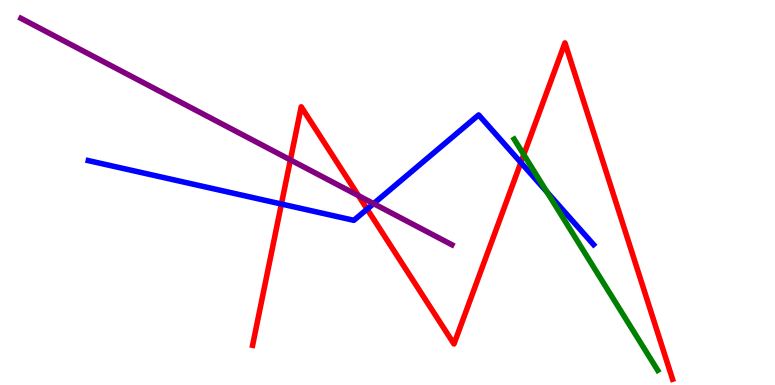[{'lines': ['blue', 'red'], 'intersections': [{'x': 3.63, 'y': 4.7}, {'x': 4.74, 'y': 4.57}, {'x': 6.72, 'y': 5.78}]}, {'lines': ['green', 'red'], 'intersections': [{'x': 6.76, 'y': 5.98}]}, {'lines': ['purple', 'red'], 'intersections': [{'x': 3.75, 'y': 5.85}, {'x': 4.63, 'y': 4.92}]}, {'lines': ['blue', 'green'], 'intersections': [{'x': 7.06, 'y': 5.01}]}, {'lines': ['blue', 'purple'], 'intersections': [{'x': 4.82, 'y': 4.71}]}, {'lines': ['green', 'purple'], 'intersections': []}]